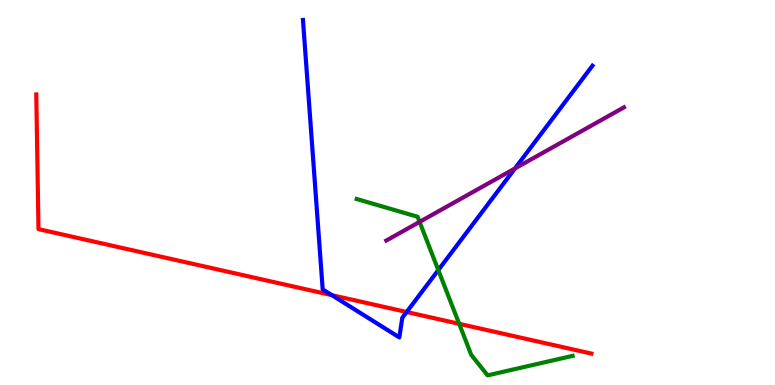[{'lines': ['blue', 'red'], 'intersections': [{'x': 4.28, 'y': 2.33}, {'x': 5.25, 'y': 1.9}]}, {'lines': ['green', 'red'], 'intersections': [{'x': 5.92, 'y': 1.59}]}, {'lines': ['purple', 'red'], 'intersections': []}, {'lines': ['blue', 'green'], 'intersections': [{'x': 5.66, 'y': 2.99}]}, {'lines': ['blue', 'purple'], 'intersections': [{'x': 6.64, 'y': 5.63}]}, {'lines': ['green', 'purple'], 'intersections': [{'x': 5.41, 'y': 4.24}]}]